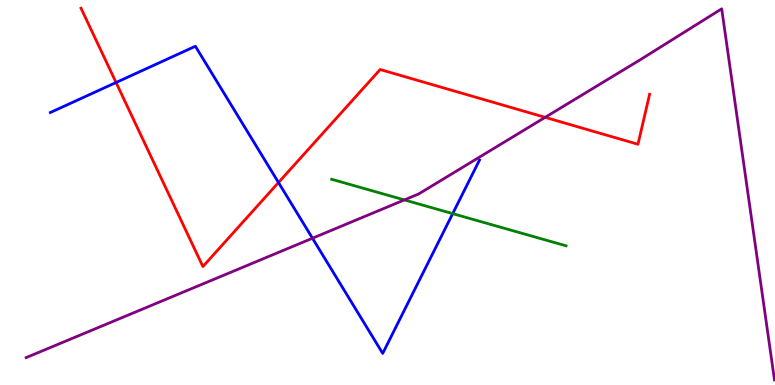[{'lines': ['blue', 'red'], 'intersections': [{'x': 1.5, 'y': 7.86}, {'x': 3.59, 'y': 5.26}]}, {'lines': ['green', 'red'], 'intersections': []}, {'lines': ['purple', 'red'], 'intersections': [{'x': 7.03, 'y': 6.95}]}, {'lines': ['blue', 'green'], 'intersections': [{'x': 5.84, 'y': 4.45}]}, {'lines': ['blue', 'purple'], 'intersections': [{'x': 4.03, 'y': 3.81}]}, {'lines': ['green', 'purple'], 'intersections': [{'x': 5.22, 'y': 4.81}]}]